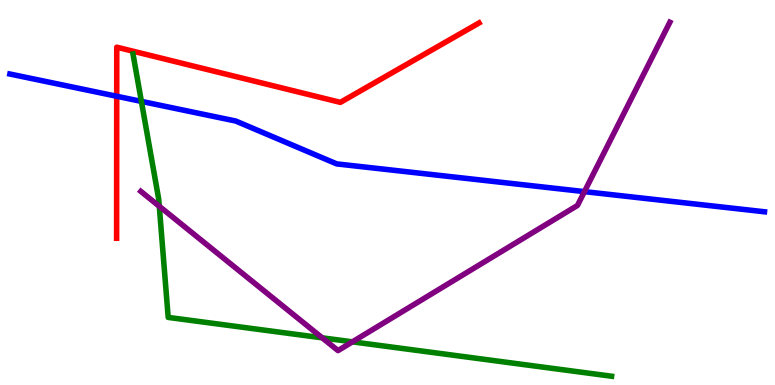[{'lines': ['blue', 'red'], 'intersections': [{'x': 1.51, 'y': 7.5}]}, {'lines': ['green', 'red'], 'intersections': []}, {'lines': ['purple', 'red'], 'intersections': []}, {'lines': ['blue', 'green'], 'intersections': [{'x': 1.82, 'y': 7.37}]}, {'lines': ['blue', 'purple'], 'intersections': [{'x': 7.54, 'y': 5.02}]}, {'lines': ['green', 'purple'], 'intersections': [{'x': 2.06, 'y': 4.64}, {'x': 4.16, 'y': 1.23}, {'x': 4.55, 'y': 1.12}]}]